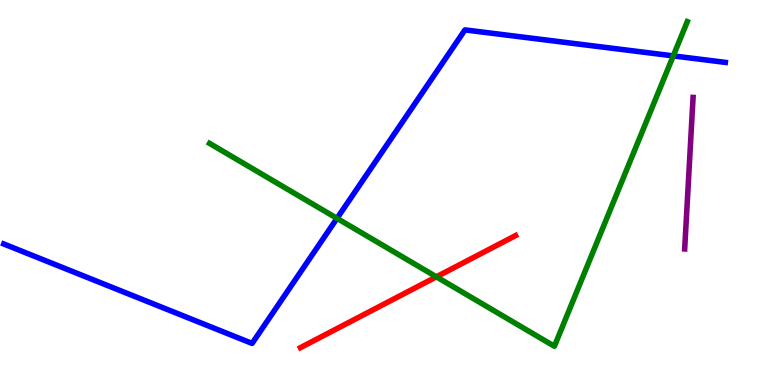[{'lines': ['blue', 'red'], 'intersections': []}, {'lines': ['green', 'red'], 'intersections': [{'x': 5.63, 'y': 2.81}]}, {'lines': ['purple', 'red'], 'intersections': []}, {'lines': ['blue', 'green'], 'intersections': [{'x': 4.35, 'y': 4.33}, {'x': 8.69, 'y': 8.55}]}, {'lines': ['blue', 'purple'], 'intersections': []}, {'lines': ['green', 'purple'], 'intersections': []}]